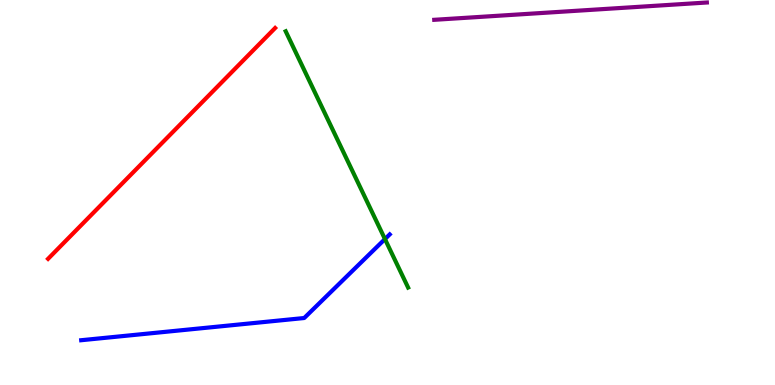[{'lines': ['blue', 'red'], 'intersections': []}, {'lines': ['green', 'red'], 'intersections': []}, {'lines': ['purple', 'red'], 'intersections': []}, {'lines': ['blue', 'green'], 'intersections': [{'x': 4.97, 'y': 3.79}]}, {'lines': ['blue', 'purple'], 'intersections': []}, {'lines': ['green', 'purple'], 'intersections': []}]